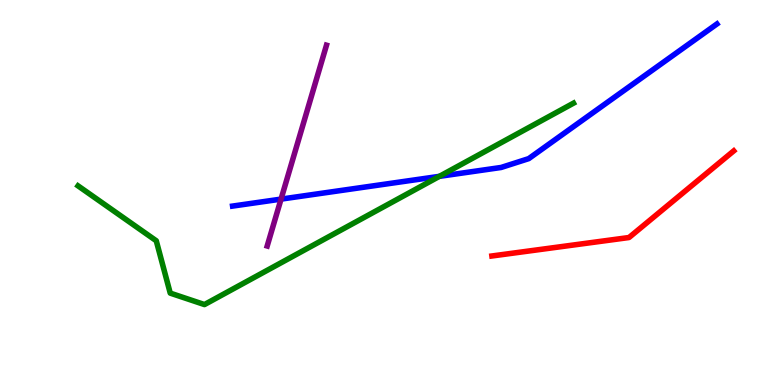[{'lines': ['blue', 'red'], 'intersections': []}, {'lines': ['green', 'red'], 'intersections': []}, {'lines': ['purple', 'red'], 'intersections': []}, {'lines': ['blue', 'green'], 'intersections': [{'x': 5.67, 'y': 5.42}]}, {'lines': ['blue', 'purple'], 'intersections': [{'x': 3.63, 'y': 4.83}]}, {'lines': ['green', 'purple'], 'intersections': []}]